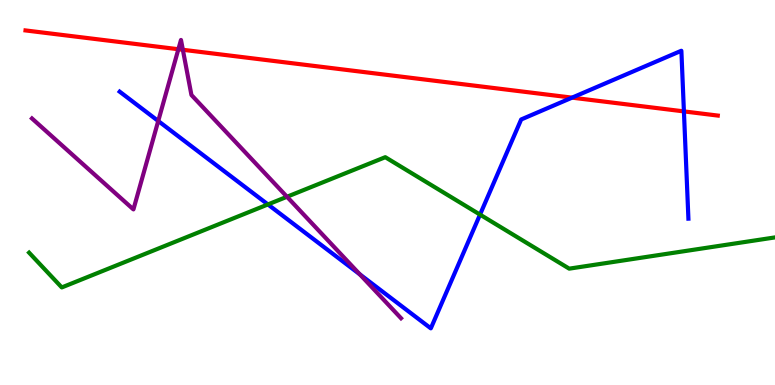[{'lines': ['blue', 'red'], 'intersections': [{'x': 7.38, 'y': 7.46}, {'x': 8.82, 'y': 7.11}]}, {'lines': ['green', 'red'], 'intersections': []}, {'lines': ['purple', 'red'], 'intersections': [{'x': 2.3, 'y': 8.72}, {'x': 2.36, 'y': 8.71}]}, {'lines': ['blue', 'green'], 'intersections': [{'x': 3.46, 'y': 4.69}, {'x': 6.19, 'y': 4.43}]}, {'lines': ['blue', 'purple'], 'intersections': [{'x': 2.04, 'y': 6.86}, {'x': 4.64, 'y': 2.87}]}, {'lines': ['green', 'purple'], 'intersections': [{'x': 3.7, 'y': 4.89}]}]